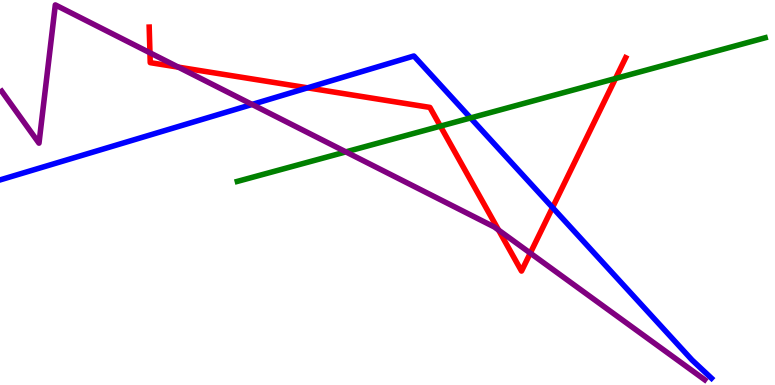[{'lines': ['blue', 'red'], 'intersections': [{'x': 3.97, 'y': 7.72}, {'x': 7.13, 'y': 4.61}]}, {'lines': ['green', 'red'], 'intersections': [{'x': 5.68, 'y': 6.72}, {'x': 7.94, 'y': 7.96}]}, {'lines': ['purple', 'red'], 'intersections': [{'x': 1.93, 'y': 8.63}, {'x': 2.3, 'y': 8.26}, {'x': 6.43, 'y': 4.02}, {'x': 6.84, 'y': 3.43}]}, {'lines': ['blue', 'green'], 'intersections': [{'x': 6.07, 'y': 6.94}]}, {'lines': ['blue', 'purple'], 'intersections': [{'x': 3.25, 'y': 7.29}]}, {'lines': ['green', 'purple'], 'intersections': [{'x': 4.46, 'y': 6.06}]}]